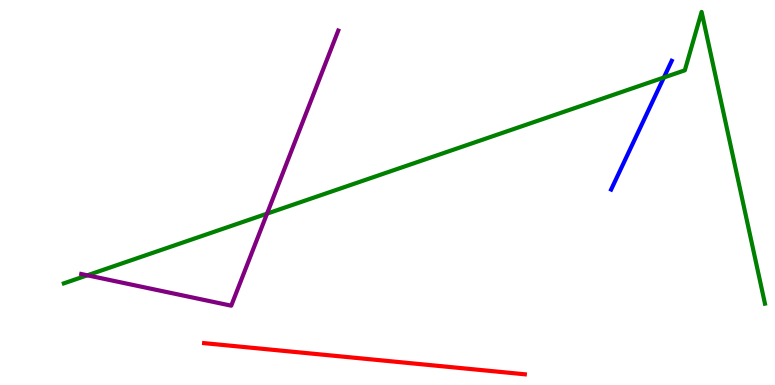[{'lines': ['blue', 'red'], 'intersections': []}, {'lines': ['green', 'red'], 'intersections': []}, {'lines': ['purple', 'red'], 'intersections': []}, {'lines': ['blue', 'green'], 'intersections': [{'x': 8.57, 'y': 7.99}]}, {'lines': ['blue', 'purple'], 'intersections': []}, {'lines': ['green', 'purple'], 'intersections': [{'x': 1.13, 'y': 2.85}, {'x': 3.45, 'y': 4.45}]}]